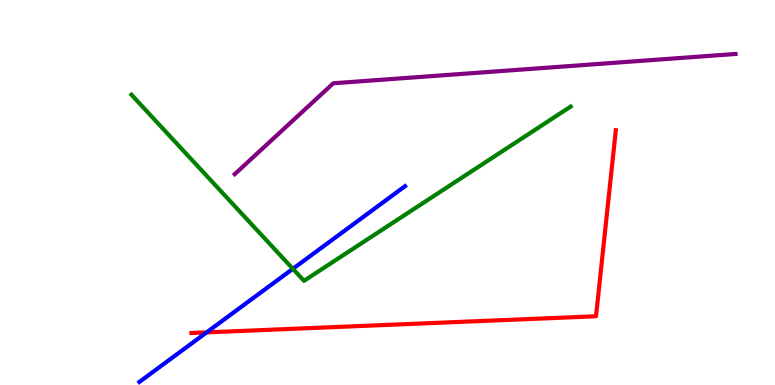[{'lines': ['blue', 'red'], 'intersections': [{'x': 2.67, 'y': 1.37}]}, {'lines': ['green', 'red'], 'intersections': []}, {'lines': ['purple', 'red'], 'intersections': []}, {'lines': ['blue', 'green'], 'intersections': [{'x': 3.78, 'y': 3.02}]}, {'lines': ['blue', 'purple'], 'intersections': []}, {'lines': ['green', 'purple'], 'intersections': []}]